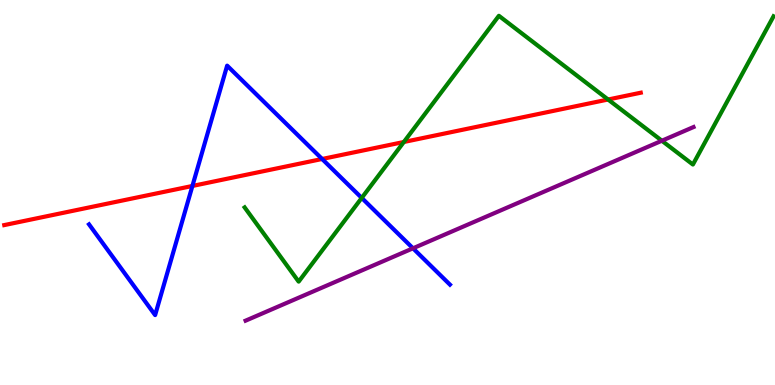[{'lines': ['blue', 'red'], 'intersections': [{'x': 2.48, 'y': 5.17}, {'x': 4.16, 'y': 5.87}]}, {'lines': ['green', 'red'], 'intersections': [{'x': 5.21, 'y': 6.31}, {'x': 7.85, 'y': 7.42}]}, {'lines': ['purple', 'red'], 'intersections': []}, {'lines': ['blue', 'green'], 'intersections': [{'x': 4.67, 'y': 4.86}]}, {'lines': ['blue', 'purple'], 'intersections': [{'x': 5.33, 'y': 3.55}]}, {'lines': ['green', 'purple'], 'intersections': [{'x': 8.54, 'y': 6.34}]}]